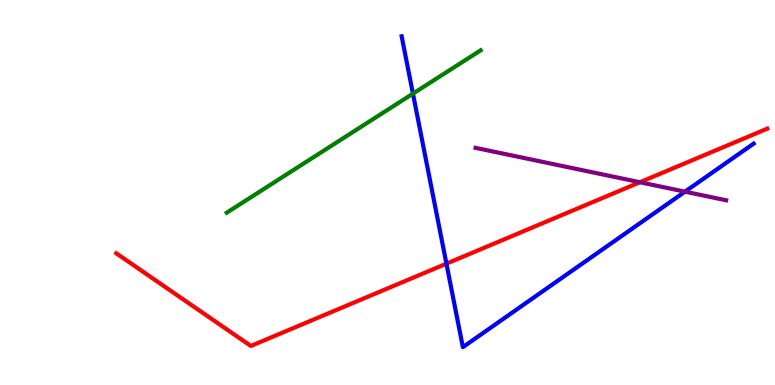[{'lines': ['blue', 'red'], 'intersections': [{'x': 5.76, 'y': 3.15}]}, {'lines': ['green', 'red'], 'intersections': []}, {'lines': ['purple', 'red'], 'intersections': [{'x': 8.26, 'y': 5.27}]}, {'lines': ['blue', 'green'], 'intersections': [{'x': 5.33, 'y': 7.57}]}, {'lines': ['blue', 'purple'], 'intersections': [{'x': 8.84, 'y': 5.02}]}, {'lines': ['green', 'purple'], 'intersections': []}]